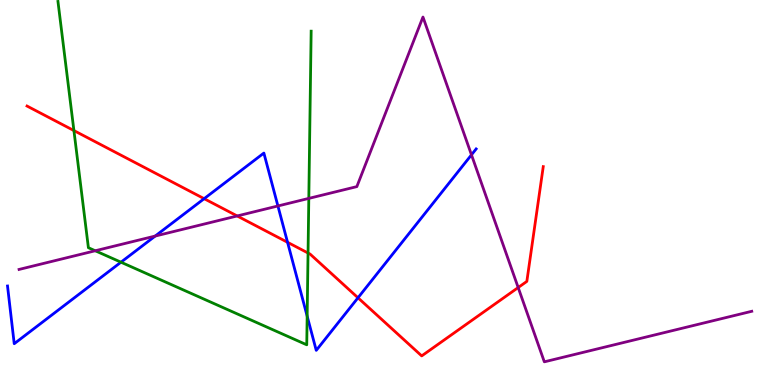[{'lines': ['blue', 'red'], 'intersections': [{'x': 2.63, 'y': 4.84}, {'x': 3.71, 'y': 3.71}, {'x': 4.62, 'y': 2.27}]}, {'lines': ['green', 'red'], 'intersections': [{'x': 0.954, 'y': 6.61}, {'x': 3.97, 'y': 3.43}]}, {'lines': ['purple', 'red'], 'intersections': [{'x': 3.06, 'y': 4.39}, {'x': 6.69, 'y': 2.53}]}, {'lines': ['blue', 'green'], 'intersections': [{'x': 1.56, 'y': 3.19}, {'x': 3.96, 'y': 1.79}]}, {'lines': ['blue', 'purple'], 'intersections': [{'x': 2.0, 'y': 3.87}, {'x': 3.59, 'y': 4.65}, {'x': 6.08, 'y': 5.98}]}, {'lines': ['green', 'purple'], 'intersections': [{'x': 1.23, 'y': 3.49}, {'x': 3.98, 'y': 4.85}]}]